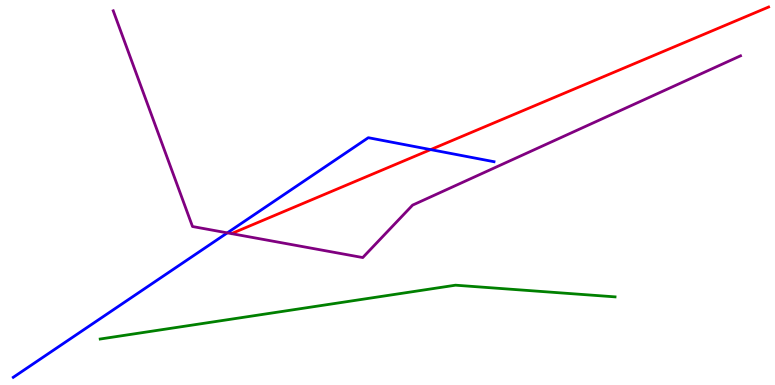[{'lines': ['blue', 'red'], 'intersections': [{'x': 5.56, 'y': 6.11}]}, {'lines': ['green', 'red'], 'intersections': []}, {'lines': ['purple', 'red'], 'intersections': []}, {'lines': ['blue', 'green'], 'intersections': []}, {'lines': ['blue', 'purple'], 'intersections': [{'x': 2.93, 'y': 3.95}]}, {'lines': ['green', 'purple'], 'intersections': []}]